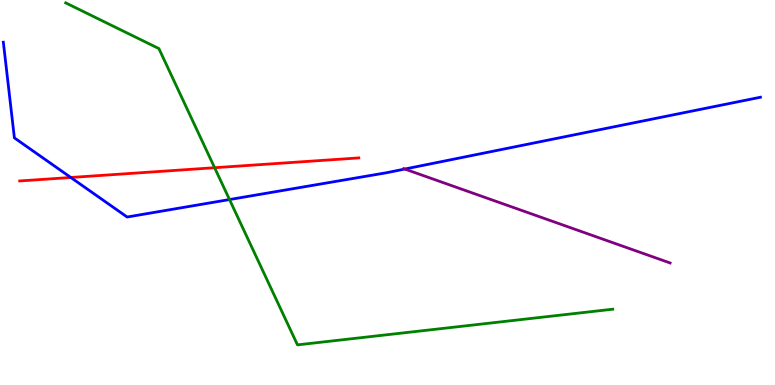[{'lines': ['blue', 'red'], 'intersections': [{'x': 0.914, 'y': 5.39}]}, {'lines': ['green', 'red'], 'intersections': [{'x': 2.77, 'y': 5.64}]}, {'lines': ['purple', 'red'], 'intersections': []}, {'lines': ['blue', 'green'], 'intersections': [{'x': 2.96, 'y': 4.82}]}, {'lines': ['blue', 'purple'], 'intersections': [{'x': 5.22, 'y': 5.61}]}, {'lines': ['green', 'purple'], 'intersections': []}]